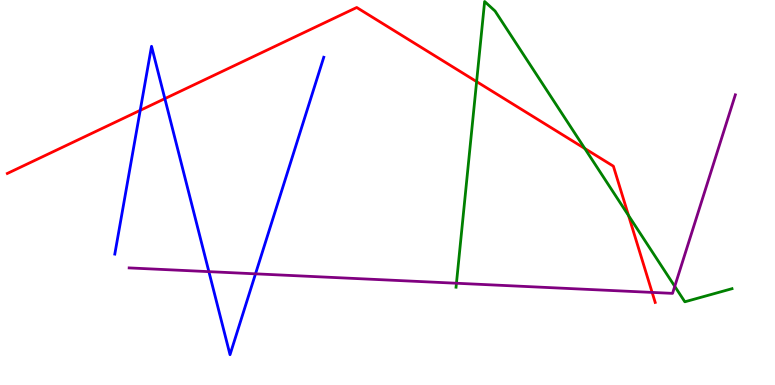[{'lines': ['blue', 'red'], 'intersections': [{'x': 1.81, 'y': 7.13}, {'x': 2.13, 'y': 7.44}]}, {'lines': ['green', 'red'], 'intersections': [{'x': 6.15, 'y': 7.88}, {'x': 7.55, 'y': 6.14}, {'x': 8.11, 'y': 4.4}]}, {'lines': ['purple', 'red'], 'intersections': [{'x': 8.41, 'y': 2.4}]}, {'lines': ['blue', 'green'], 'intersections': []}, {'lines': ['blue', 'purple'], 'intersections': [{'x': 2.7, 'y': 2.94}, {'x': 3.3, 'y': 2.89}]}, {'lines': ['green', 'purple'], 'intersections': [{'x': 5.89, 'y': 2.64}, {'x': 8.71, 'y': 2.56}]}]